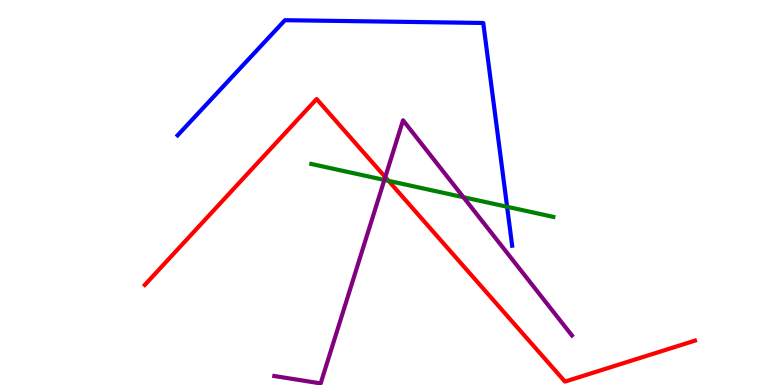[{'lines': ['blue', 'red'], 'intersections': []}, {'lines': ['green', 'red'], 'intersections': [{'x': 5.01, 'y': 5.3}]}, {'lines': ['purple', 'red'], 'intersections': [{'x': 4.97, 'y': 5.4}]}, {'lines': ['blue', 'green'], 'intersections': [{'x': 6.54, 'y': 4.63}]}, {'lines': ['blue', 'purple'], 'intersections': []}, {'lines': ['green', 'purple'], 'intersections': [{'x': 4.96, 'y': 5.33}, {'x': 5.98, 'y': 4.88}]}]